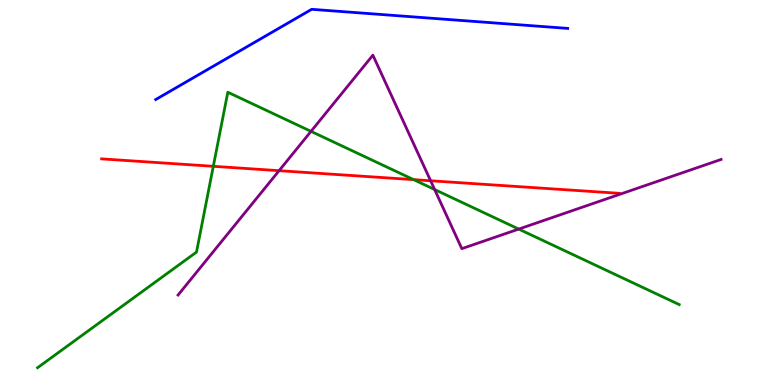[{'lines': ['blue', 'red'], 'intersections': []}, {'lines': ['green', 'red'], 'intersections': [{'x': 2.75, 'y': 5.68}, {'x': 5.34, 'y': 5.33}]}, {'lines': ['purple', 'red'], 'intersections': [{'x': 3.6, 'y': 5.57}, {'x': 5.56, 'y': 5.3}]}, {'lines': ['blue', 'green'], 'intersections': []}, {'lines': ['blue', 'purple'], 'intersections': []}, {'lines': ['green', 'purple'], 'intersections': [{'x': 4.01, 'y': 6.59}, {'x': 5.61, 'y': 5.08}, {'x': 6.69, 'y': 4.05}]}]